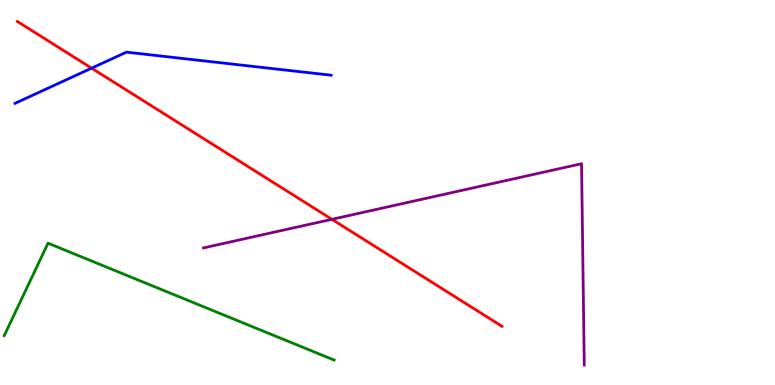[{'lines': ['blue', 'red'], 'intersections': [{'x': 1.18, 'y': 8.23}]}, {'lines': ['green', 'red'], 'intersections': []}, {'lines': ['purple', 'red'], 'intersections': [{'x': 4.28, 'y': 4.3}]}, {'lines': ['blue', 'green'], 'intersections': []}, {'lines': ['blue', 'purple'], 'intersections': []}, {'lines': ['green', 'purple'], 'intersections': []}]